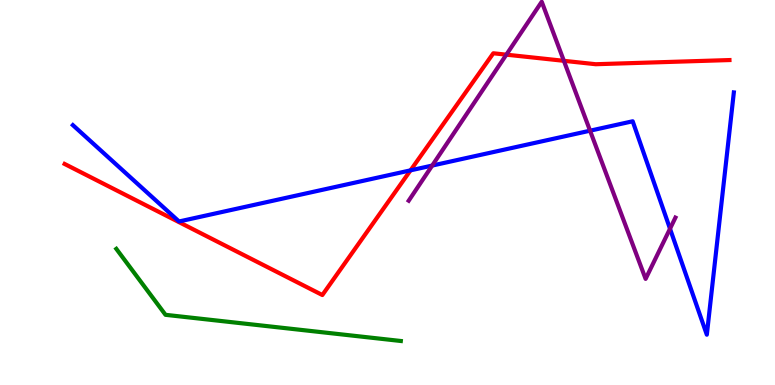[{'lines': ['blue', 'red'], 'intersections': [{'x': 5.3, 'y': 5.58}]}, {'lines': ['green', 'red'], 'intersections': []}, {'lines': ['purple', 'red'], 'intersections': [{'x': 6.53, 'y': 8.58}, {'x': 7.28, 'y': 8.42}]}, {'lines': ['blue', 'green'], 'intersections': []}, {'lines': ['blue', 'purple'], 'intersections': [{'x': 5.58, 'y': 5.7}, {'x': 7.61, 'y': 6.61}, {'x': 8.65, 'y': 4.06}]}, {'lines': ['green', 'purple'], 'intersections': []}]